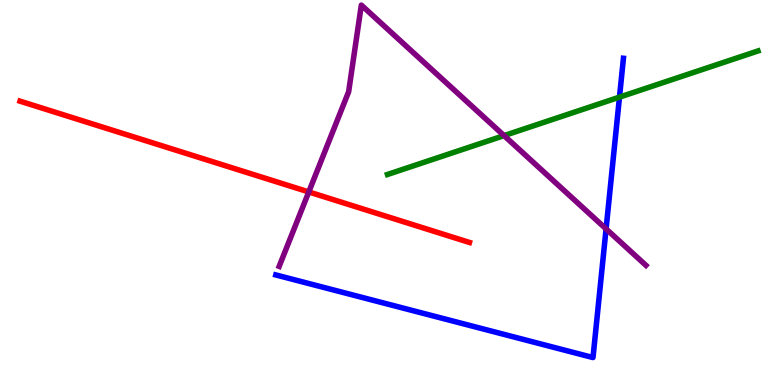[{'lines': ['blue', 'red'], 'intersections': []}, {'lines': ['green', 'red'], 'intersections': []}, {'lines': ['purple', 'red'], 'intersections': [{'x': 3.98, 'y': 5.01}]}, {'lines': ['blue', 'green'], 'intersections': [{'x': 7.99, 'y': 7.48}]}, {'lines': ['blue', 'purple'], 'intersections': [{'x': 7.82, 'y': 4.05}]}, {'lines': ['green', 'purple'], 'intersections': [{'x': 6.5, 'y': 6.48}]}]